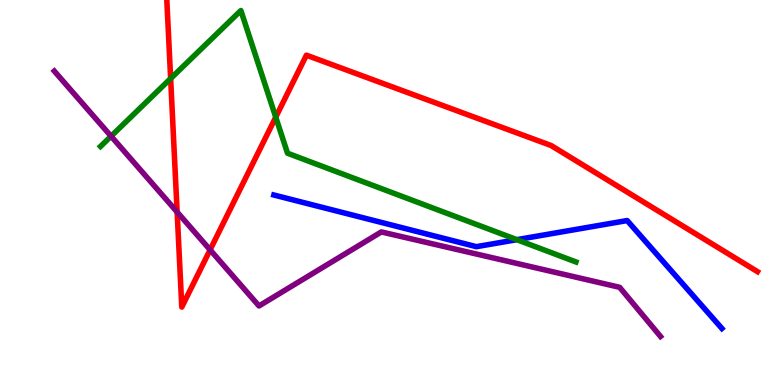[{'lines': ['blue', 'red'], 'intersections': []}, {'lines': ['green', 'red'], 'intersections': [{'x': 2.2, 'y': 7.96}, {'x': 3.56, 'y': 6.96}]}, {'lines': ['purple', 'red'], 'intersections': [{'x': 2.29, 'y': 4.49}, {'x': 2.71, 'y': 3.51}]}, {'lines': ['blue', 'green'], 'intersections': [{'x': 6.67, 'y': 3.77}]}, {'lines': ['blue', 'purple'], 'intersections': []}, {'lines': ['green', 'purple'], 'intersections': [{'x': 1.43, 'y': 6.46}]}]